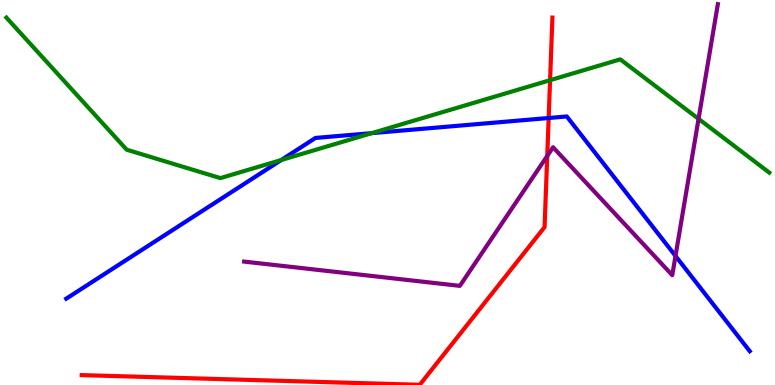[{'lines': ['blue', 'red'], 'intersections': [{'x': 7.08, 'y': 6.93}]}, {'lines': ['green', 'red'], 'intersections': [{'x': 7.1, 'y': 7.92}]}, {'lines': ['purple', 'red'], 'intersections': [{'x': 7.06, 'y': 5.95}]}, {'lines': ['blue', 'green'], 'intersections': [{'x': 3.63, 'y': 5.84}, {'x': 4.8, 'y': 6.54}]}, {'lines': ['blue', 'purple'], 'intersections': [{'x': 8.72, 'y': 3.35}]}, {'lines': ['green', 'purple'], 'intersections': [{'x': 9.01, 'y': 6.91}]}]